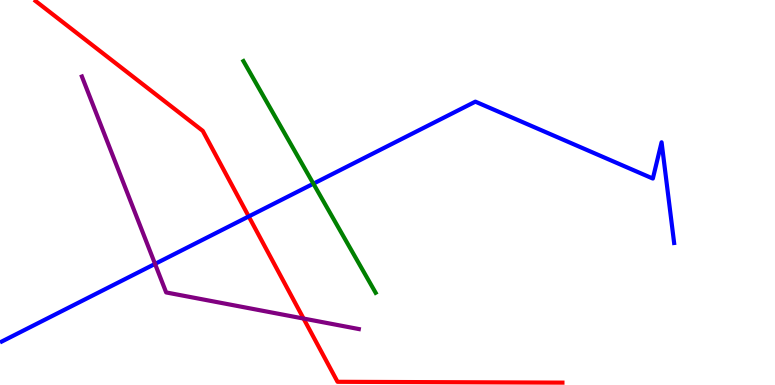[{'lines': ['blue', 'red'], 'intersections': [{'x': 3.21, 'y': 4.38}]}, {'lines': ['green', 'red'], 'intersections': []}, {'lines': ['purple', 'red'], 'intersections': [{'x': 3.92, 'y': 1.73}]}, {'lines': ['blue', 'green'], 'intersections': [{'x': 4.04, 'y': 5.23}]}, {'lines': ['blue', 'purple'], 'intersections': [{'x': 2.0, 'y': 3.15}]}, {'lines': ['green', 'purple'], 'intersections': []}]